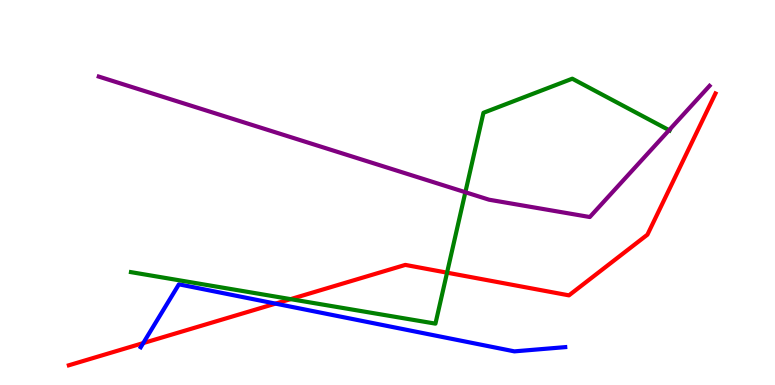[{'lines': ['blue', 'red'], 'intersections': [{'x': 1.85, 'y': 1.09}, {'x': 3.56, 'y': 2.11}]}, {'lines': ['green', 'red'], 'intersections': [{'x': 3.75, 'y': 2.23}, {'x': 5.77, 'y': 2.92}]}, {'lines': ['purple', 'red'], 'intersections': []}, {'lines': ['blue', 'green'], 'intersections': []}, {'lines': ['blue', 'purple'], 'intersections': []}, {'lines': ['green', 'purple'], 'intersections': [{'x': 6.0, 'y': 5.01}, {'x': 8.63, 'y': 6.62}]}]